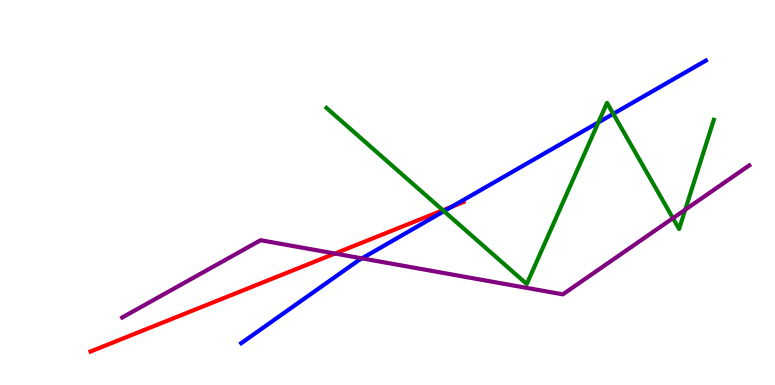[{'lines': ['blue', 'red'], 'intersections': [{'x': 5.83, 'y': 4.63}]}, {'lines': ['green', 'red'], 'intersections': [{'x': 5.71, 'y': 4.54}]}, {'lines': ['purple', 'red'], 'intersections': [{'x': 4.32, 'y': 3.41}]}, {'lines': ['blue', 'green'], 'intersections': [{'x': 5.73, 'y': 4.51}, {'x': 7.72, 'y': 6.82}, {'x': 7.91, 'y': 7.04}]}, {'lines': ['blue', 'purple'], 'intersections': [{'x': 4.67, 'y': 3.29}]}, {'lines': ['green', 'purple'], 'intersections': [{'x': 8.68, 'y': 4.33}, {'x': 8.84, 'y': 4.55}]}]